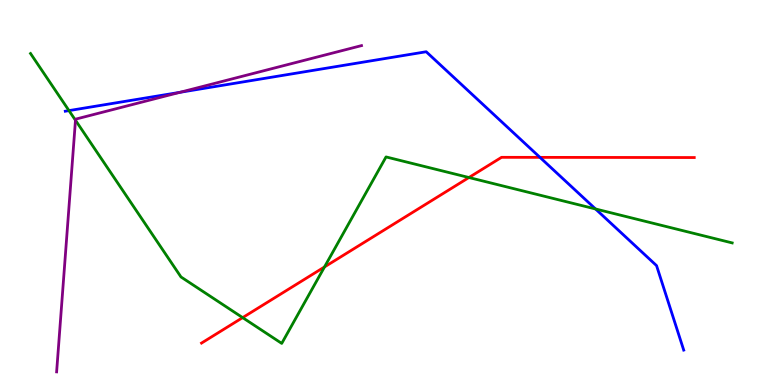[{'lines': ['blue', 'red'], 'intersections': [{'x': 6.97, 'y': 5.91}]}, {'lines': ['green', 'red'], 'intersections': [{'x': 3.13, 'y': 1.75}, {'x': 4.19, 'y': 3.07}, {'x': 6.05, 'y': 5.39}]}, {'lines': ['purple', 'red'], 'intersections': []}, {'lines': ['blue', 'green'], 'intersections': [{'x': 0.89, 'y': 7.13}, {'x': 7.68, 'y': 4.57}]}, {'lines': ['blue', 'purple'], 'intersections': [{'x': 2.32, 'y': 7.6}]}, {'lines': ['green', 'purple'], 'intersections': [{'x': 0.974, 'y': 6.88}]}]